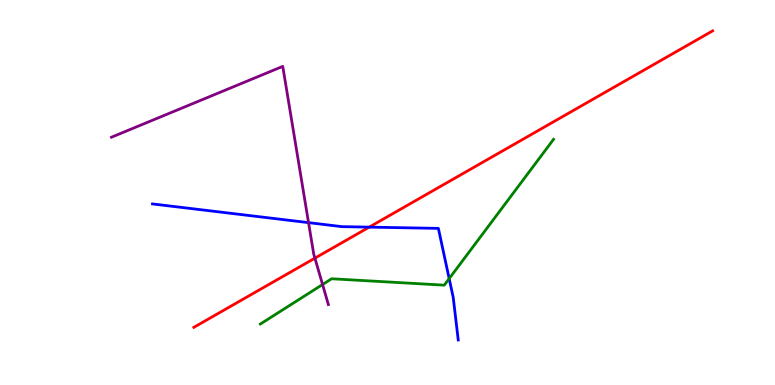[{'lines': ['blue', 'red'], 'intersections': [{'x': 4.76, 'y': 4.1}]}, {'lines': ['green', 'red'], 'intersections': []}, {'lines': ['purple', 'red'], 'intersections': [{'x': 4.06, 'y': 3.29}]}, {'lines': ['blue', 'green'], 'intersections': [{'x': 5.8, 'y': 2.76}]}, {'lines': ['blue', 'purple'], 'intersections': [{'x': 3.98, 'y': 4.22}]}, {'lines': ['green', 'purple'], 'intersections': [{'x': 4.16, 'y': 2.61}]}]